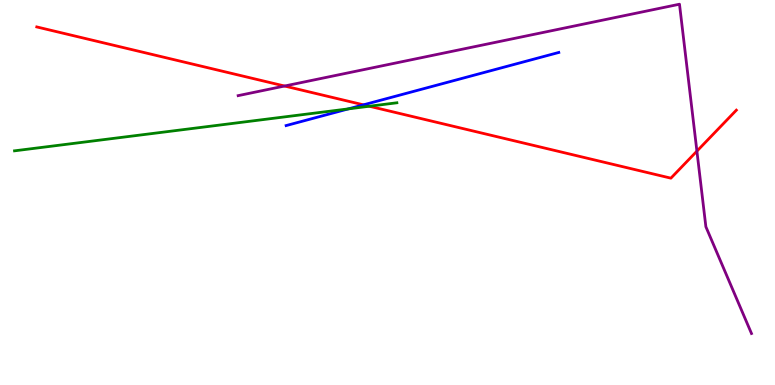[{'lines': ['blue', 'red'], 'intersections': [{'x': 4.69, 'y': 7.28}]}, {'lines': ['green', 'red'], 'intersections': [{'x': 4.77, 'y': 7.24}]}, {'lines': ['purple', 'red'], 'intersections': [{'x': 3.67, 'y': 7.77}, {'x': 8.99, 'y': 6.07}]}, {'lines': ['blue', 'green'], 'intersections': [{'x': 4.5, 'y': 7.17}]}, {'lines': ['blue', 'purple'], 'intersections': []}, {'lines': ['green', 'purple'], 'intersections': []}]